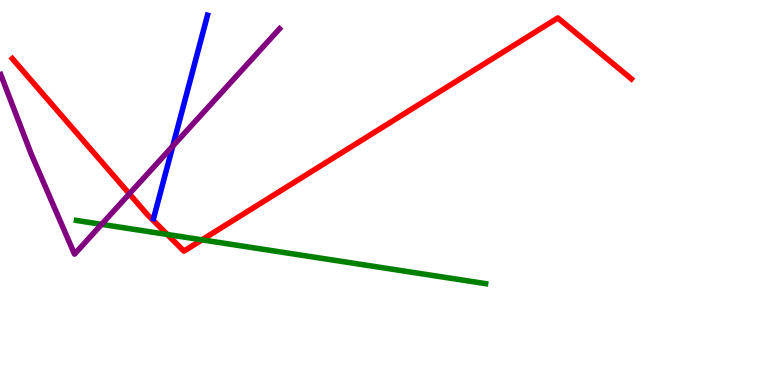[{'lines': ['blue', 'red'], 'intersections': []}, {'lines': ['green', 'red'], 'intersections': [{'x': 2.16, 'y': 3.91}, {'x': 2.61, 'y': 3.77}]}, {'lines': ['purple', 'red'], 'intersections': [{'x': 1.67, 'y': 4.97}]}, {'lines': ['blue', 'green'], 'intersections': []}, {'lines': ['blue', 'purple'], 'intersections': [{'x': 2.23, 'y': 6.2}]}, {'lines': ['green', 'purple'], 'intersections': [{'x': 1.31, 'y': 4.17}]}]